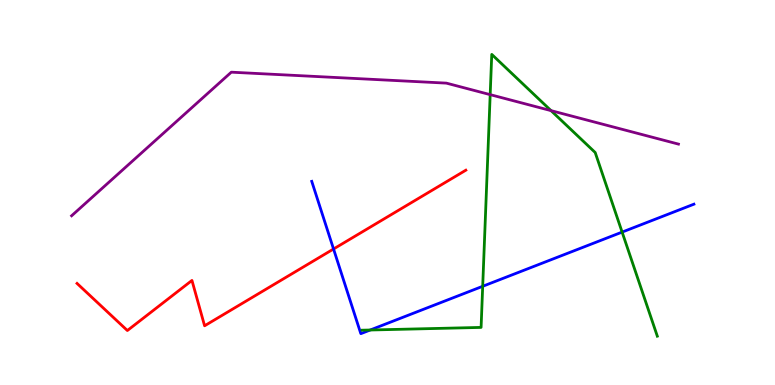[{'lines': ['blue', 'red'], 'intersections': [{'x': 4.3, 'y': 3.53}]}, {'lines': ['green', 'red'], 'intersections': []}, {'lines': ['purple', 'red'], 'intersections': []}, {'lines': ['blue', 'green'], 'intersections': [{'x': 4.78, 'y': 1.43}, {'x': 6.23, 'y': 2.56}, {'x': 8.03, 'y': 3.97}]}, {'lines': ['blue', 'purple'], 'intersections': []}, {'lines': ['green', 'purple'], 'intersections': [{'x': 6.32, 'y': 7.54}, {'x': 7.11, 'y': 7.13}]}]